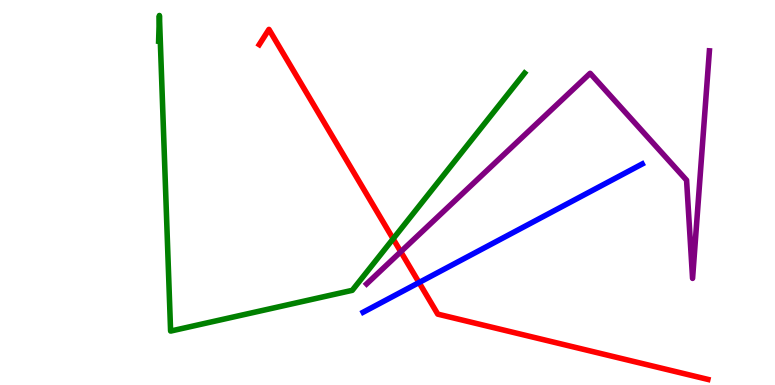[{'lines': ['blue', 'red'], 'intersections': [{'x': 5.41, 'y': 2.66}]}, {'lines': ['green', 'red'], 'intersections': [{'x': 5.07, 'y': 3.8}]}, {'lines': ['purple', 'red'], 'intersections': [{'x': 5.17, 'y': 3.46}]}, {'lines': ['blue', 'green'], 'intersections': []}, {'lines': ['blue', 'purple'], 'intersections': []}, {'lines': ['green', 'purple'], 'intersections': []}]